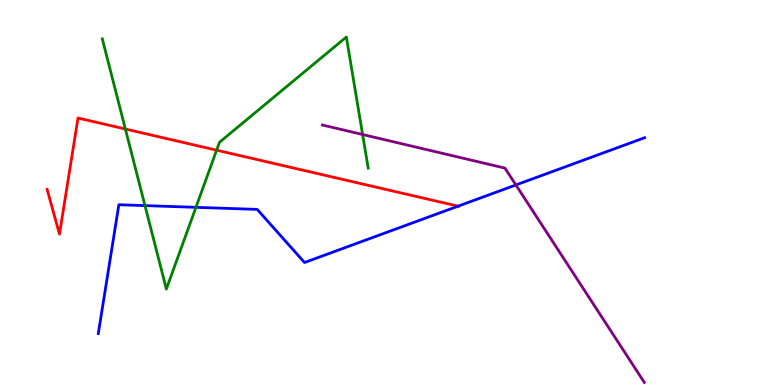[{'lines': ['blue', 'red'], 'intersections': [{'x': 5.91, 'y': 4.65}]}, {'lines': ['green', 'red'], 'intersections': [{'x': 1.62, 'y': 6.65}, {'x': 2.8, 'y': 6.1}]}, {'lines': ['purple', 'red'], 'intersections': []}, {'lines': ['blue', 'green'], 'intersections': [{'x': 1.87, 'y': 4.66}, {'x': 2.53, 'y': 4.61}]}, {'lines': ['blue', 'purple'], 'intersections': [{'x': 6.66, 'y': 5.2}]}, {'lines': ['green', 'purple'], 'intersections': [{'x': 4.68, 'y': 6.51}]}]